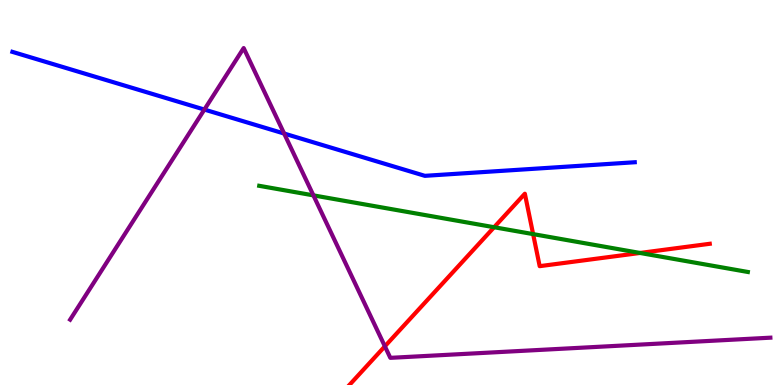[{'lines': ['blue', 'red'], 'intersections': []}, {'lines': ['green', 'red'], 'intersections': [{'x': 6.38, 'y': 4.1}, {'x': 6.88, 'y': 3.92}, {'x': 8.26, 'y': 3.43}]}, {'lines': ['purple', 'red'], 'intersections': [{'x': 4.97, 'y': 1.0}]}, {'lines': ['blue', 'green'], 'intersections': []}, {'lines': ['blue', 'purple'], 'intersections': [{'x': 2.64, 'y': 7.15}, {'x': 3.67, 'y': 6.53}]}, {'lines': ['green', 'purple'], 'intersections': [{'x': 4.04, 'y': 4.93}]}]